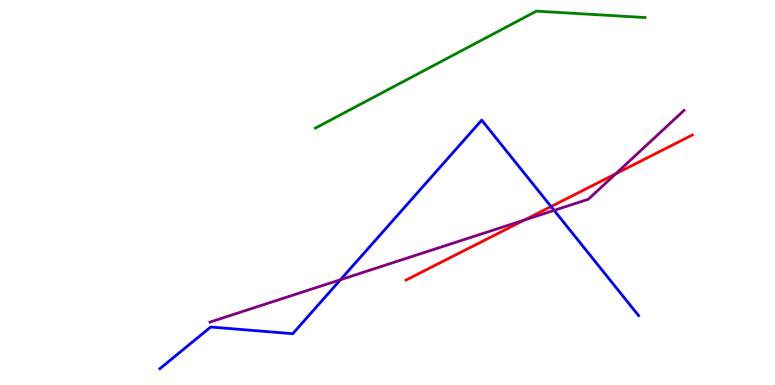[{'lines': ['blue', 'red'], 'intersections': [{'x': 7.11, 'y': 4.63}]}, {'lines': ['green', 'red'], 'intersections': []}, {'lines': ['purple', 'red'], 'intersections': [{'x': 6.77, 'y': 4.29}, {'x': 7.95, 'y': 5.49}]}, {'lines': ['blue', 'green'], 'intersections': []}, {'lines': ['blue', 'purple'], 'intersections': [{'x': 4.39, 'y': 2.74}, {'x': 7.15, 'y': 4.54}]}, {'lines': ['green', 'purple'], 'intersections': []}]